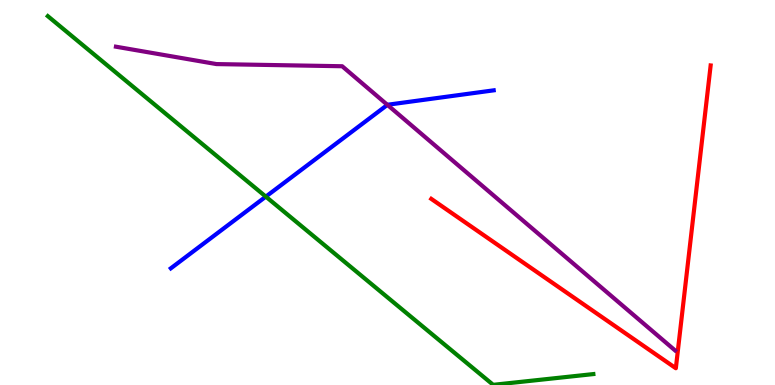[{'lines': ['blue', 'red'], 'intersections': []}, {'lines': ['green', 'red'], 'intersections': []}, {'lines': ['purple', 'red'], 'intersections': []}, {'lines': ['blue', 'green'], 'intersections': [{'x': 3.43, 'y': 4.89}]}, {'lines': ['blue', 'purple'], 'intersections': [{'x': 5.0, 'y': 7.28}]}, {'lines': ['green', 'purple'], 'intersections': []}]